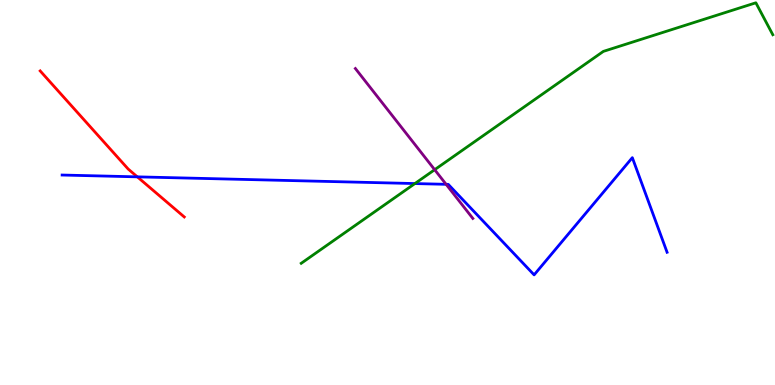[{'lines': ['blue', 'red'], 'intersections': [{'x': 1.77, 'y': 5.41}]}, {'lines': ['green', 'red'], 'intersections': []}, {'lines': ['purple', 'red'], 'intersections': []}, {'lines': ['blue', 'green'], 'intersections': [{'x': 5.35, 'y': 5.23}]}, {'lines': ['blue', 'purple'], 'intersections': [{'x': 5.76, 'y': 5.21}]}, {'lines': ['green', 'purple'], 'intersections': [{'x': 5.61, 'y': 5.59}]}]